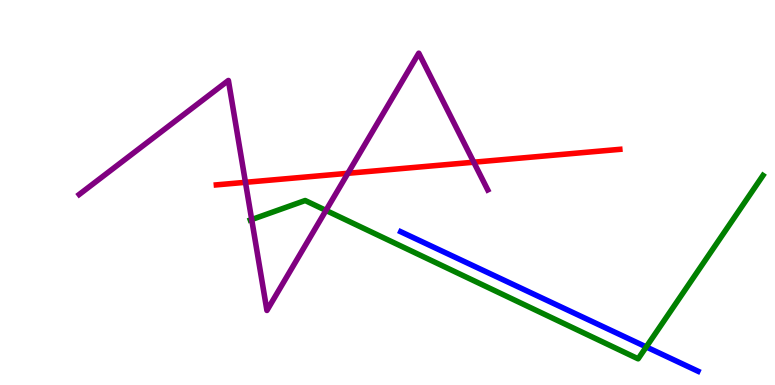[{'lines': ['blue', 'red'], 'intersections': []}, {'lines': ['green', 'red'], 'intersections': []}, {'lines': ['purple', 'red'], 'intersections': [{'x': 3.17, 'y': 5.26}, {'x': 4.49, 'y': 5.5}, {'x': 6.11, 'y': 5.79}]}, {'lines': ['blue', 'green'], 'intersections': [{'x': 8.34, 'y': 0.989}]}, {'lines': ['blue', 'purple'], 'intersections': []}, {'lines': ['green', 'purple'], 'intersections': [{'x': 3.25, 'y': 4.3}, {'x': 4.21, 'y': 4.53}]}]